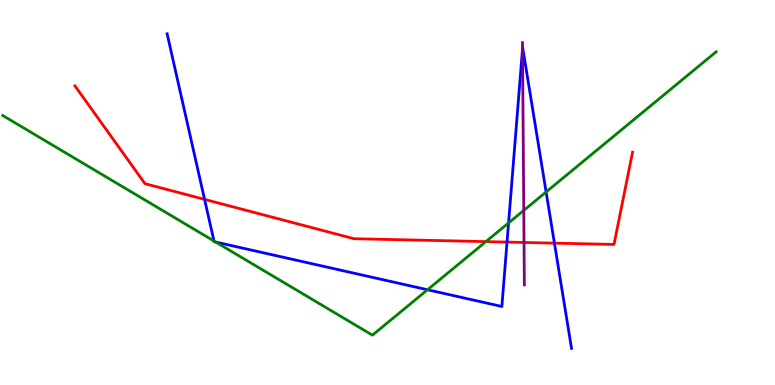[{'lines': ['blue', 'red'], 'intersections': [{'x': 2.64, 'y': 4.82}, {'x': 6.54, 'y': 3.71}, {'x': 7.15, 'y': 3.68}]}, {'lines': ['green', 'red'], 'intersections': [{'x': 6.27, 'y': 3.72}]}, {'lines': ['purple', 'red'], 'intersections': [{'x': 6.76, 'y': 3.7}]}, {'lines': ['blue', 'green'], 'intersections': [{'x': 2.76, 'y': 3.74}, {'x': 2.78, 'y': 3.71}, {'x': 5.52, 'y': 2.47}, {'x': 6.56, 'y': 4.21}, {'x': 7.05, 'y': 5.01}]}, {'lines': ['blue', 'purple'], 'intersections': [{'x': 6.74, 'y': 8.73}]}, {'lines': ['green', 'purple'], 'intersections': [{'x': 6.76, 'y': 4.54}]}]